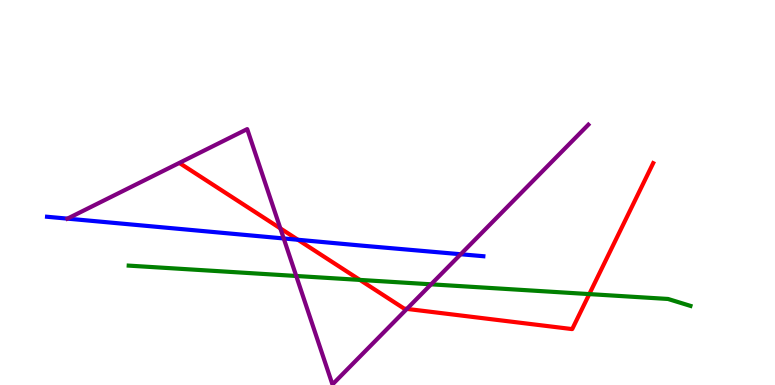[{'lines': ['blue', 'red'], 'intersections': [{'x': 3.84, 'y': 3.77}]}, {'lines': ['green', 'red'], 'intersections': [{'x': 4.64, 'y': 2.73}, {'x': 7.6, 'y': 2.36}]}, {'lines': ['purple', 'red'], 'intersections': [{'x': 3.62, 'y': 4.07}, {'x': 5.25, 'y': 1.98}]}, {'lines': ['blue', 'green'], 'intersections': []}, {'lines': ['blue', 'purple'], 'intersections': [{'x': 0.87, 'y': 4.32}, {'x': 3.66, 'y': 3.81}, {'x': 5.94, 'y': 3.4}]}, {'lines': ['green', 'purple'], 'intersections': [{'x': 3.82, 'y': 2.83}, {'x': 5.56, 'y': 2.62}]}]